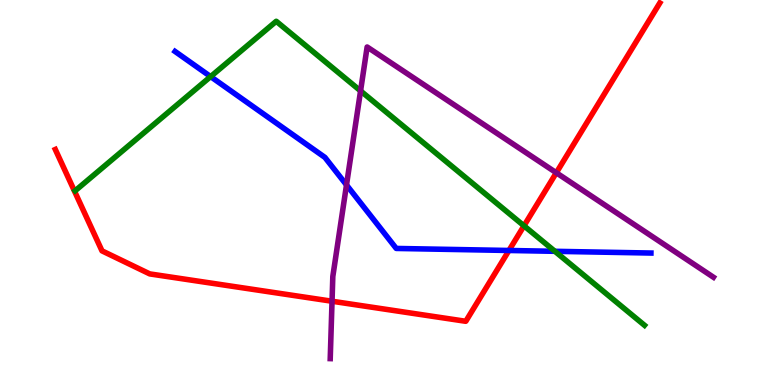[{'lines': ['blue', 'red'], 'intersections': [{'x': 6.57, 'y': 3.49}]}, {'lines': ['green', 'red'], 'intersections': [{'x': 6.76, 'y': 4.14}]}, {'lines': ['purple', 'red'], 'intersections': [{'x': 4.28, 'y': 2.18}, {'x': 7.18, 'y': 5.51}]}, {'lines': ['blue', 'green'], 'intersections': [{'x': 2.72, 'y': 8.01}, {'x': 7.16, 'y': 3.47}]}, {'lines': ['blue', 'purple'], 'intersections': [{'x': 4.47, 'y': 5.2}]}, {'lines': ['green', 'purple'], 'intersections': [{'x': 4.65, 'y': 7.64}]}]